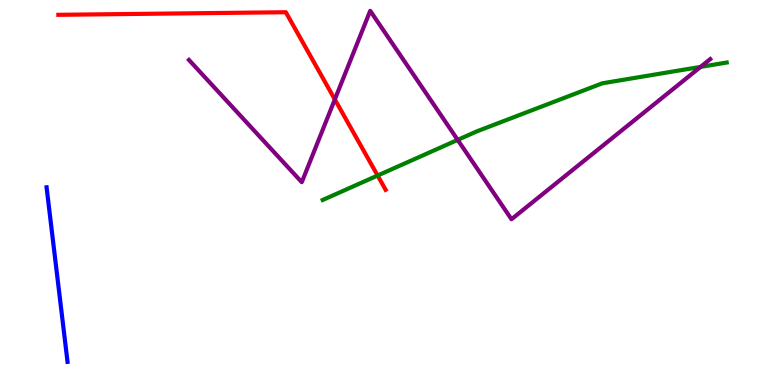[{'lines': ['blue', 'red'], 'intersections': []}, {'lines': ['green', 'red'], 'intersections': [{'x': 4.87, 'y': 5.44}]}, {'lines': ['purple', 'red'], 'intersections': [{'x': 4.32, 'y': 7.42}]}, {'lines': ['blue', 'green'], 'intersections': []}, {'lines': ['blue', 'purple'], 'intersections': []}, {'lines': ['green', 'purple'], 'intersections': [{'x': 5.91, 'y': 6.37}, {'x': 9.04, 'y': 8.26}]}]